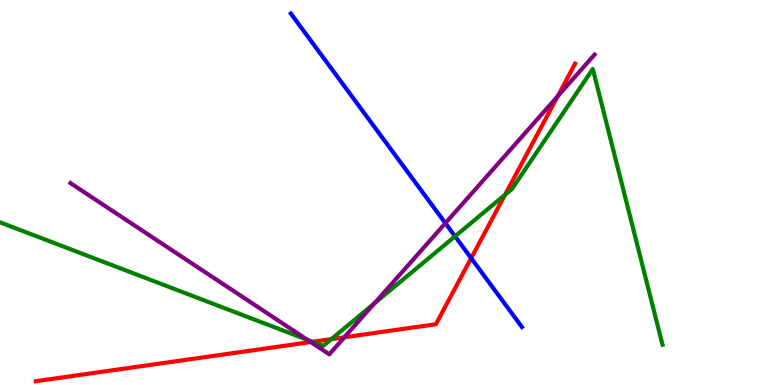[{'lines': ['blue', 'red'], 'intersections': [{'x': 6.08, 'y': 3.29}]}, {'lines': ['green', 'red'], 'intersections': [{'x': 4.03, 'y': 1.12}, {'x': 4.28, 'y': 1.19}, {'x': 6.52, 'y': 4.94}]}, {'lines': ['purple', 'red'], 'intersections': [{'x': 4.01, 'y': 1.12}, {'x': 4.44, 'y': 1.24}, {'x': 7.2, 'y': 7.5}]}, {'lines': ['blue', 'green'], 'intersections': [{'x': 5.87, 'y': 3.86}]}, {'lines': ['blue', 'purple'], 'intersections': [{'x': 5.75, 'y': 4.2}]}, {'lines': ['green', 'purple'], 'intersections': [{'x': 3.97, 'y': 1.17}, {'x': 4.83, 'y': 2.12}]}]